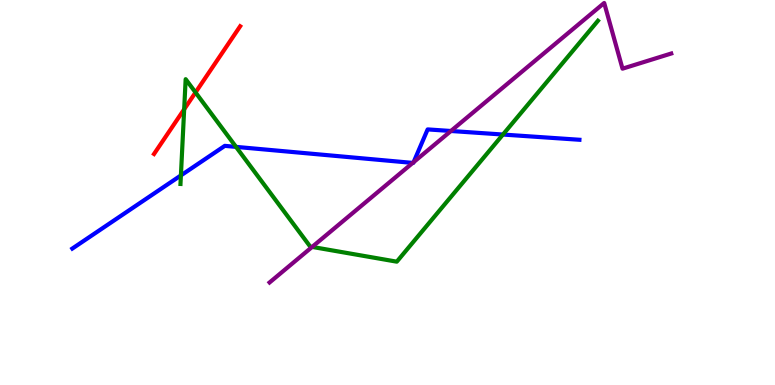[{'lines': ['blue', 'red'], 'intersections': []}, {'lines': ['green', 'red'], 'intersections': [{'x': 2.38, 'y': 7.16}, {'x': 2.52, 'y': 7.6}]}, {'lines': ['purple', 'red'], 'intersections': []}, {'lines': ['blue', 'green'], 'intersections': [{'x': 2.33, 'y': 5.44}, {'x': 3.05, 'y': 6.19}, {'x': 6.49, 'y': 6.51}]}, {'lines': ['blue', 'purple'], 'intersections': [{'x': 5.33, 'y': 5.77}, {'x': 5.34, 'y': 5.79}, {'x': 5.82, 'y': 6.6}]}, {'lines': ['green', 'purple'], 'intersections': [{'x': 4.03, 'y': 3.59}]}]